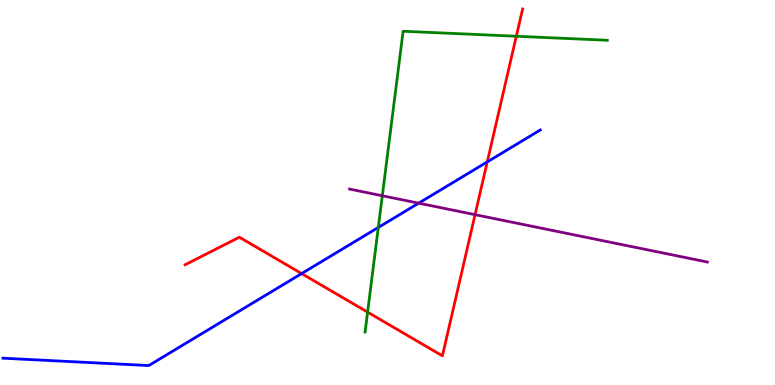[{'lines': ['blue', 'red'], 'intersections': [{'x': 3.89, 'y': 2.89}, {'x': 6.29, 'y': 5.79}]}, {'lines': ['green', 'red'], 'intersections': [{'x': 4.74, 'y': 1.89}, {'x': 6.66, 'y': 9.06}]}, {'lines': ['purple', 'red'], 'intersections': [{'x': 6.13, 'y': 4.42}]}, {'lines': ['blue', 'green'], 'intersections': [{'x': 4.88, 'y': 4.09}]}, {'lines': ['blue', 'purple'], 'intersections': [{'x': 5.4, 'y': 4.72}]}, {'lines': ['green', 'purple'], 'intersections': [{'x': 4.93, 'y': 4.92}]}]